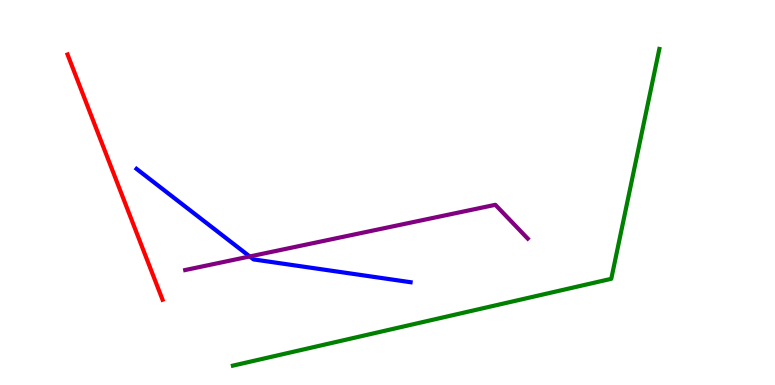[{'lines': ['blue', 'red'], 'intersections': []}, {'lines': ['green', 'red'], 'intersections': []}, {'lines': ['purple', 'red'], 'intersections': []}, {'lines': ['blue', 'green'], 'intersections': []}, {'lines': ['blue', 'purple'], 'intersections': [{'x': 3.22, 'y': 3.34}]}, {'lines': ['green', 'purple'], 'intersections': []}]